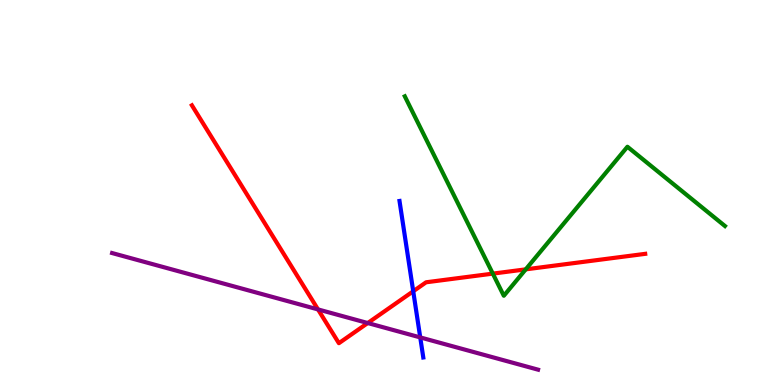[{'lines': ['blue', 'red'], 'intersections': [{'x': 5.33, 'y': 2.43}]}, {'lines': ['green', 'red'], 'intersections': [{'x': 6.36, 'y': 2.89}, {'x': 6.78, 'y': 3.0}]}, {'lines': ['purple', 'red'], 'intersections': [{'x': 4.1, 'y': 1.96}, {'x': 4.75, 'y': 1.61}]}, {'lines': ['blue', 'green'], 'intersections': []}, {'lines': ['blue', 'purple'], 'intersections': [{'x': 5.42, 'y': 1.24}]}, {'lines': ['green', 'purple'], 'intersections': []}]